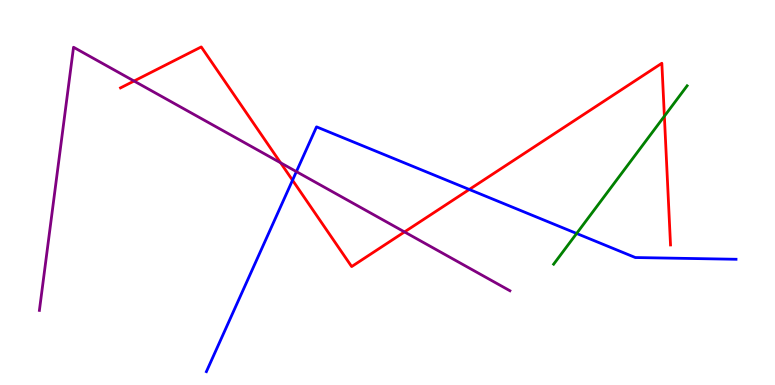[{'lines': ['blue', 'red'], 'intersections': [{'x': 3.77, 'y': 5.32}, {'x': 6.06, 'y': 5.08}]}, {'lines': ['green', 'red'], 'intersections': [{'x': 8.57, 'y': 6.98}]}, {'lines': ['purple', 'red'], 'intersections': [{'x': 1.73, 'y': 7.9}, {'x': 3.62, 'y': 5.77}, {'x': 5.22, 'y': 3.98}]}, {'lines': ['blue', 'green'], 'intersections': [{'x': 7.44, 'y': 3.94}]}, {'lines': ['blue', 'purple'], 'intersections': [{'x': 3.82, 'y': 5.54}]}, {'lines': ['green', 'purple'], 'intersections': []}]